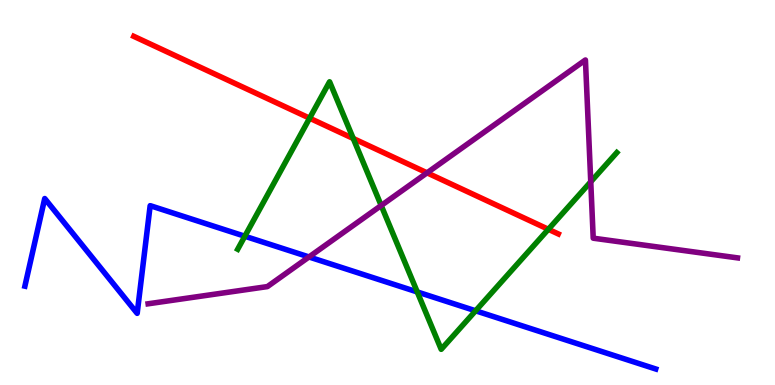[{'lines': ['blue', 'red'], 'intersections': []}, {'lines': ['green', 'red'], 'intersections': [{'x': 3.99, 'y': 6.93}, {'x': 4.56, 'y': 6.4}, {'x': 7.08, 'y': 4.04}]}, {'lines': ['purple', 'red'], 'intersections': [{'x': 5.51, 'y': 5.51}]}, {'lines': ['blue', 'green'], 'intersections': [{'x': 3.16, 'y': 3.86}, {'x': 5.38, 'y': 2.42}, {'x': 6.14, 'y': 1.93}]}, {'lines': ['blue', 'purple'], 'intersections': [{'x': 3.99, 'y': 3.33}]}, {'lines': ['green', 'purple'], 'intersections': [{'x': 4.92, 'y': 4.66}, {'x': 7.62, 'y': 5.28}]}]